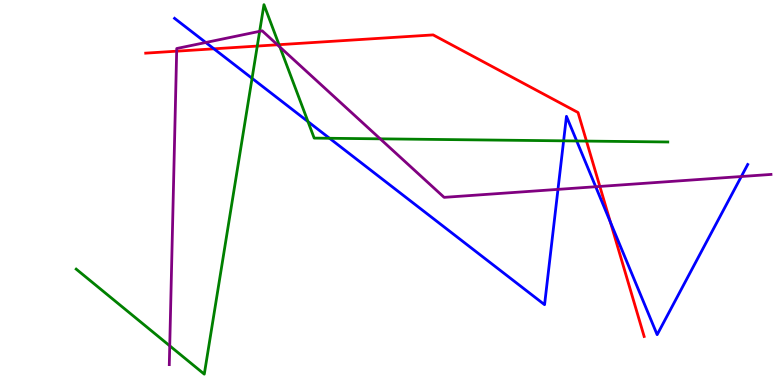[{'lines': ['blue', 'red'], 'intersections': [{'x': 2.76, 'y': 8.73}, {'x': 7.88, 'y': 4.23}]}, {'lines': ['green', 'red'], 'intersections': [{'x': 3.32, 'y': 8.8}, {'x': 3.6, 'y': 8.84}, {'x': 7.57, 'y': 6.34}]}, {'lines': ['purple', 'red'], 'intersections': [{'x': 2.28, 'y': 8.67}, {'x': 3.58, 'y': 8.84}, {'x': 7.74, 'y': 5.16}]}, {'lines': ['blue', 'green'], 'intersections': [{'x': 3.25, 'y': 7.97}, {'x': 3.97, 'y': 6.84}, {'x': 4.25, 'y': 6.41}, {'x': 7.27, 'y': 6.34}, {'x': 7.44, 'y': 6.34}]}, {'lines': ['blue', 'purple'], 'intersections': [{'x': 2.66, 'y': 8.9}, {'x': 7.2, 'y': 5.08}, {'x': 7.69, 'y': 5.15}, {'x': 9.57, 'y': 5.42}]}, {'lines': ['green', 'purple'], 'intersections': [{'x': 2.19, 'y': 1.02}, {'x': 3.35, 'y': 9.19}, {'x': 3.61, 'y': 8.78}, {'x': 4.91, 'y': 6.39}]}]